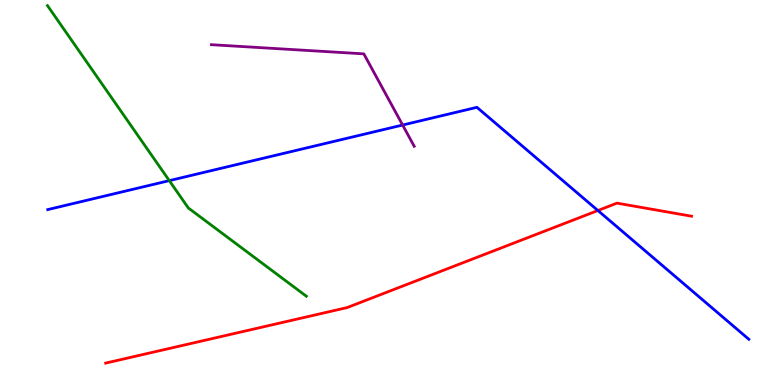[{'lines': ['blue', 'red'], 'intersections': [{'x': 7.71, 'y': 4.53}]}, {'lines': ['green', 'red'], 'intersections': []}, {'lines': ['purple', 'red'], 'intersections': []}, {'lines': ['blue', 'green'], 'intersections': [{'x': 2.18, 'y': 5.31}]}, {'lines': ['blue', 'purple'], 'intersections': [{'x': 5.2, 'y': 6.75}]}, {'lines': ['green', 'purple'], 'intersections': []}]